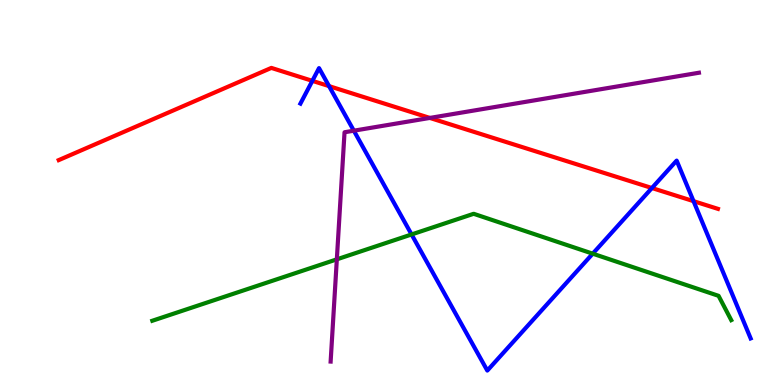[{'lines': ['blue', 'red'], 'intersections': [{'x': 4.03, 'y': 7.9}, {'x': 4.25, 'y': 7.76}, {'x': 8.41, 'y': 5.12}, {'x': 8.95, 'y': 4.78}]}, {'lines': ['green', 'red'], 'intersections': []}, {'lines': ['purple', 'red'], 'intersections': [{'x': 5.55, 'y': 6.94}]}, {'lines': ['blue', 'green'], 'intersections': [{'x': 5.31, 'y': 3.91}, {'x': 7.65, 'y': 3.41}]}, {'lines': ['blue', 'purple'], 'intersections': [{'x': 4.57, 'y': 6.61}]}, {'lines': ['green', 'purple'], 'intersections': [{'x': 4.35, 'y': 3.26}]}]